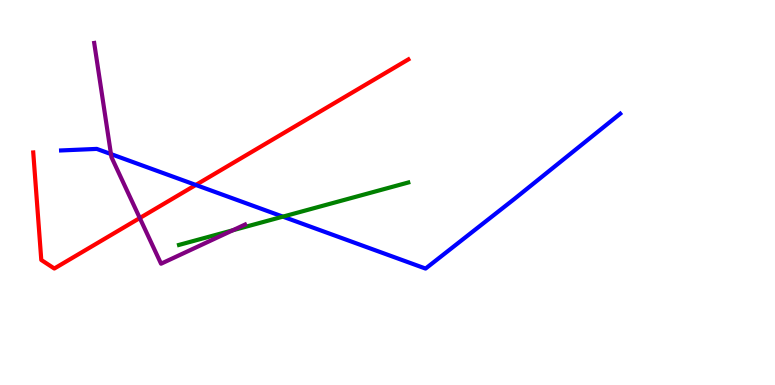[{'lines': ['blue', 'red'], 'intersections': [{'x': 2.53, 'y': 5.2}]}, {'lines': ['green', 'red'], 'intersections': []}, {'lines': ['purple', 'red'], 'intersections': [{'x': 1.8, 'y': 4.34}]}, {'lines': ['blue', 'green'], 'intersections': [{'x': 3.65, 'y': 4.37}]}, {'lines': ['blue', 'purple'], 'intersections': [{'x': 1.43, 'y': 6.0}]}, {'lines': ['green', 'purple'], 'intersections': [{'x': 3.0, 'y': 4.02}]}]